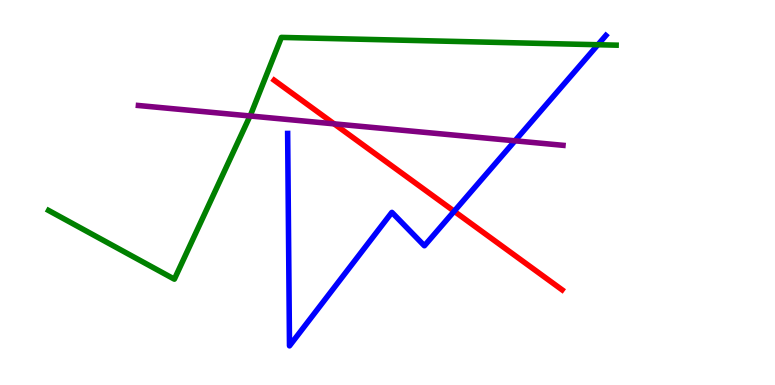[{'lines': ['blue', 'red'], 'intersections': [{'x': 5.86, 'y': 4.51}]}, {'lines': ['green', 'red'], 'intersections': []}, {'lines': ['purple', 'red'], 'intersections': [{'x': 4.31, 'y': 6.78}]}, {'lines': ['blue', 'green'], 'intersections': [{'x': 7.71, 'y': 8.84}]}, {'lines': ['blue', 'purple'], 'intersections': [{'x': 6.64, 'y': 6.34}]}, {'lines': ['green', 'purple'], 'intersections': [{'x': 3.23, 'y': 6.99}]}]